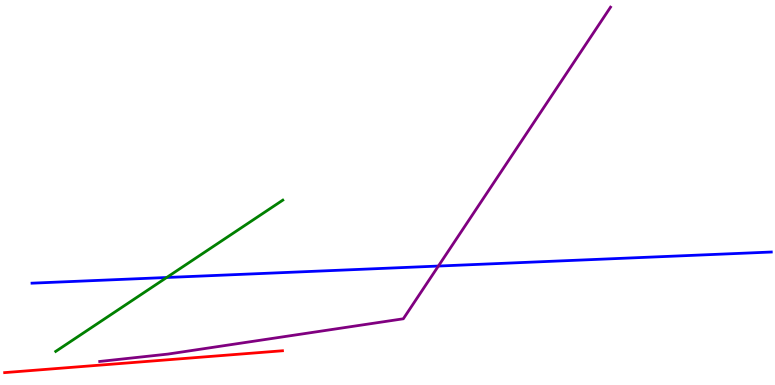[{'lines': ['blue', 'red'], 'intersections': []}, {'lines': ['green', 'red'], 'intersections': []}, {'lines': ['purple', 'red'], 'intersections': []}, {'lines': ['blue', 'green'], 'intersections': [{'x': 2.15, 'y': 2.79}]}, {'lines': ['blue', 'purple'], 'intersections': [{'x': 5.66, 'y': 3.09}]}, {'lines': ['green', 'purple'], 'intersections': []}]